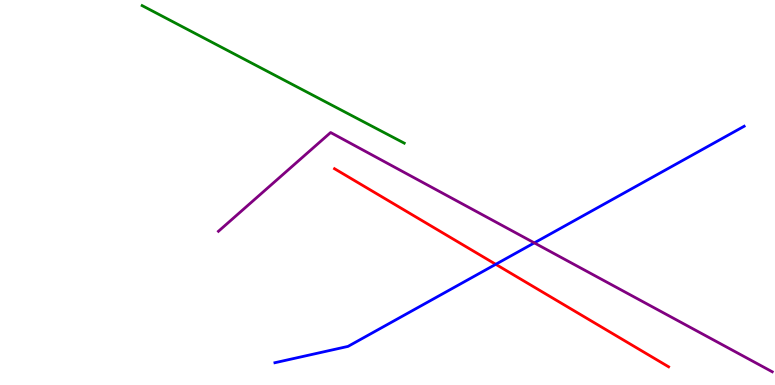[{'lines': ['blue', 'red'], 'intersections': [{'x': 6.4, 'y': 3.13}]}, {'lines': ['green', 'red'], 'intersections': []}, {'lines': ['purple', 'red'], 'intersections': []}, {'lines': ['blue', 'green'], 'intersections': []}, {'lines': ['blue', 'purple'], 'intersections': [{'x': 6.89, 'y': 3.69}]}, {'lines': ['green', 'purple'], 'intersections': []}]